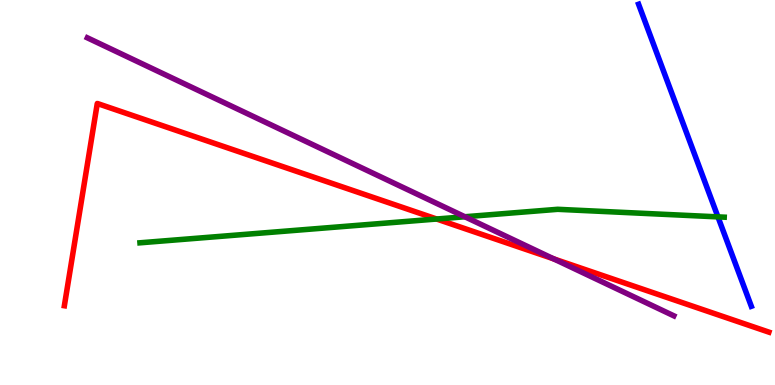[{'lines': ['blue', 'red'], 'intersections': []}, {'lines': ['green', 'red'], 'intersections': [{'x': 5.63, 'y': 4.31}]}, {'lines': ['purple', 'red'], 'intersections': [{'x': 7.14, 'y': 3.28}]}, {'lines': ['blue', 'green'], 'intersections': [{'x': 9.26, 'y': 4.37}]}, {'lines': ['blue', 'purple'], 'intersections': []}, {'lines': ['green', 'purple'], 'intersections': [{'x': 6.0, 'y': 4.37}]}]